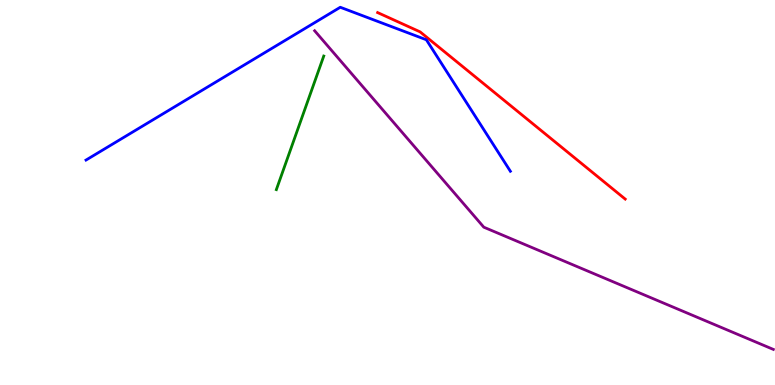[{'lines': ['blue', 'red'], 'intersections': []}, {'lines': ['green', 'red'], 'intersections': []}, {'lines': ['purple', 'red'], 'intersections': []}, {'lines': ['blue', 'green'], 'intersections': []}, {'lines': ['blue', 'purple'], 'intersections': []}, {'lines': ['green', 'purple'], 'intersections': []}]